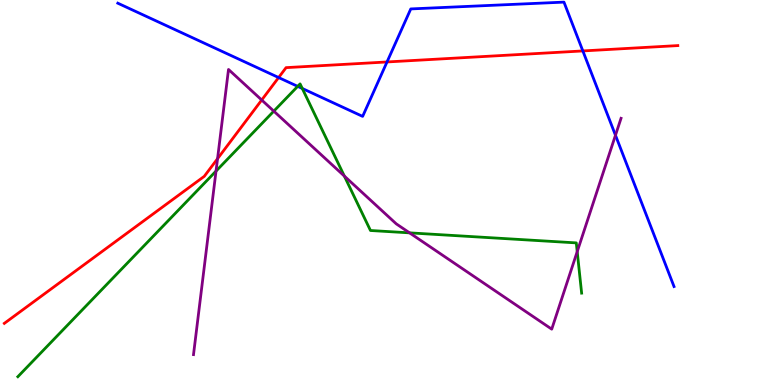[{'lines': ['blue', 'red'], 'intersections': [{'x': 3.6, 'y': 7.99}, {'x': 4.99, 'y': 8.39}, {'x': 7.52, 'y': 8.68}]}, {'lines': ['green', 'red'], 'intersections': []}, {'lines': ['purple', 'red'], 'intersections': [{'x': 2.81, 'y': 5.88}, {'x': 3.38, 'y': 7.4}]}, {'lines': ['blue', 'green'], 'intersections': [{'x': 3.84, 'y': 7.76}, {'x': 3.9, 'y': 7.7}]}, {'lines': ['blue', 'purple'], 'intersections': [{'x': 7.94, 'y': 6.49}]}, {'lines': ['green', 'purple'], 'intersections': [{'x': 2.79, 'y': 5.56}, {'x': 3.53, 'y': 7.11}, {'x': 4.44, 'y': 5.43}, {'x': 5.28, 'y': 3.95}, {'x': 7.45, 'y': 3.46}]}]